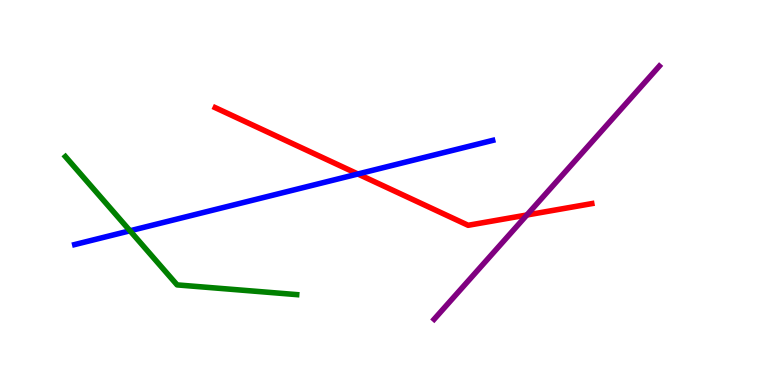[{'lines': ['blue', 'red'], 'intersections': [{'x': 4.62, 'y': 5.48}]}, {'lines': ['green', 'red'], 'intersections': []}, {'lines': ['purple', 'red'], 'intersections': [{'x': 6.8, 'y': 4.42}]}, {'lines': ['blue', 'green'], 'intersections': [{'x': 1.68, 'y': 4.01}]}, {'lines': ['blue', 'purple'], 'intersections': []}, {'lines': ['green', 'purple'], 'intersections': []}]